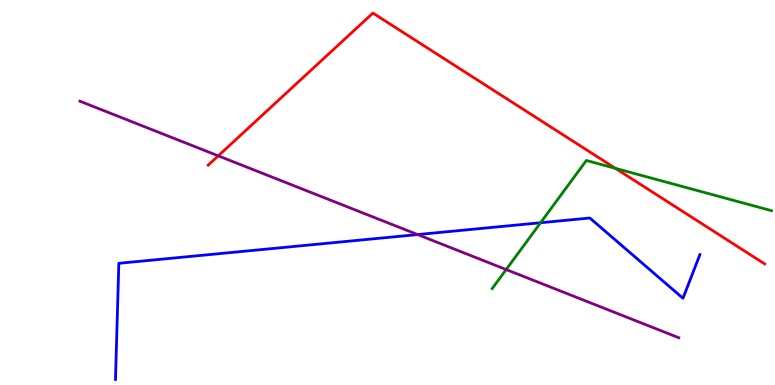[{'lines': ['blue', 'red'], 'intersections': []}, {'lines': ['green', 'red'], 'intersections': [{'x': 7.94, 'y': 5.63}]}, {'lines': ['purple', 'red'], 'intersections': [{'x': 2.82, 'y': 5.95}]}, {'lines': ['blue', 'green'], 'intersections': [{'x': 6.98, 'y': 4.21}]}, {'lines': ['blue', 'purple'], 'intersections': [{'x': 5.39, 'y': 3.91}]}, {'lines': ['green', 'purple'], 'intersections': [{'x': 6.53, 'y': 3.0}]}]